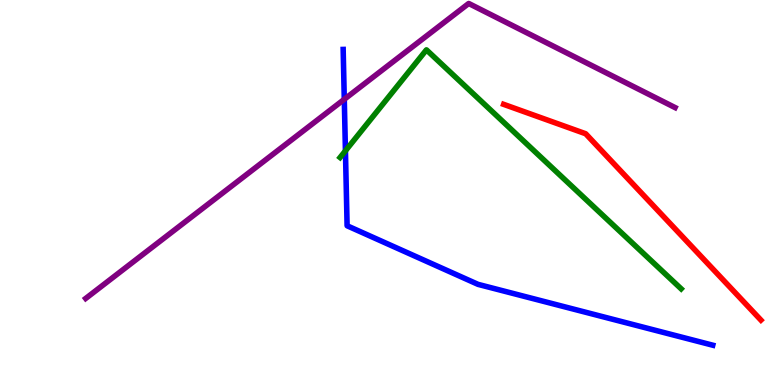[{'lines': ['blue', 'red'], 'intersections': []}, {'lines': ['green', 'red'], 'intersections': []}, {'lines': ['purple', 'red'], 'intersections': []}, {'lines': ['blue', 'green'], 'intersections': [{'x': 4.46, 'y': 6.08}]}, {'lines': ['blue', 'purple'], 'intersections': [{'x': 4.44, 'y': 7.42}]}, {'lines': ['green', 'purple'], 'intersections': []}]